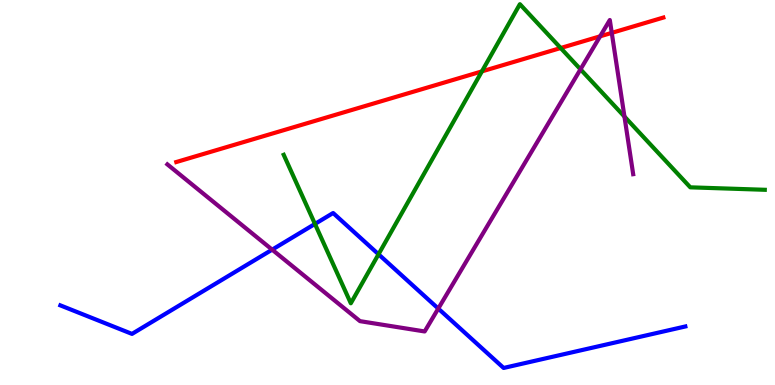[{'lines': ['blue', 'red'], 'intersections': []}, {'lines': ['green', 'red'], 'intersections': [{'x': 6.22, 'y': 8.15}, {'x': 7.23, 'y': 8.75}]}, {'lines': ['purple', 'red'], 'intersections': [{'x': 7.74, 'y': 9.06}, {'x': 7.89, 'y': 9.15}]}, {'lines': ['blue', 'green'], 'intersections': [{'x': 4.06, 'y': 4.18}, {'x': 4.88, 'y': 3.4}]}, {'lines': ['blue', 'purple'], 'intersections': [{'x': 3.51, 'y': 3.52}, {'x': 5.66, 'y': 1.99}]}, {'lines': ['green', 'purple'], 'intersections': [{'x': 7.49, 'y': 8.2}, {'x': 8.06, 'y': 6.97}]}]